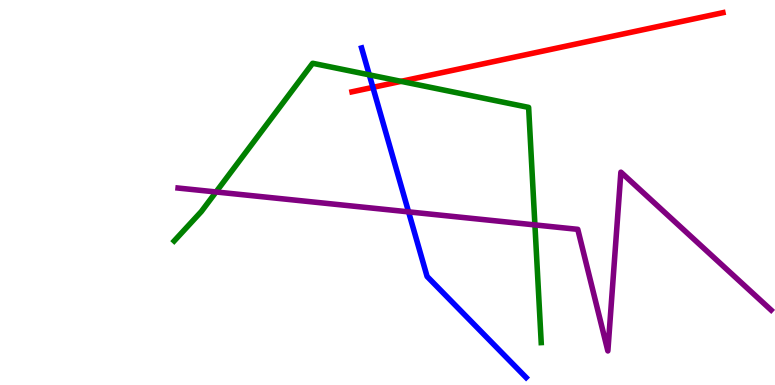[{'lines': ['blue', 'red'], 'intersections': [{'x': 4.81, 'y': 7.73}]}, {'lines': ['green', 'red'], 'intersections': [{'x': 5.18, 'y': 7.89}]}, {'lines': ['purple', 'red'], 'intersections': []}, {'lines': ['blue', 'green'], 'intersections': [{'x': 4.77, 'y': 8.06}]}, {'lines': ['blue', 'purple'], 'intersections': [{'x': 5.27, 'y': 4.5}]}, {'lines': ['green', 'purple'], 'intersections': [{'x': 2.79, 'y': 5.01}, {'x': 6.9, 'y': 4.16}]}]